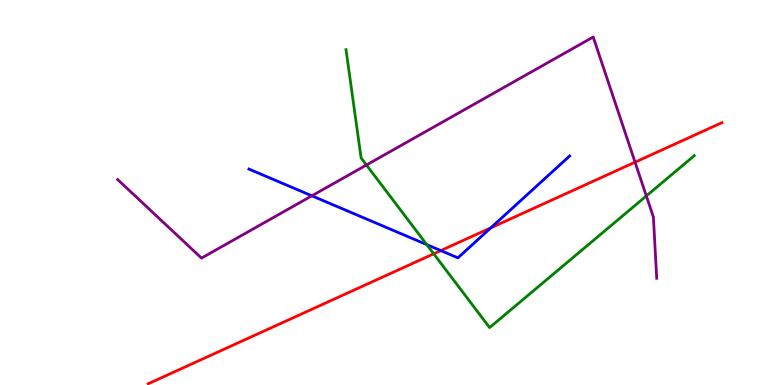[{'lines': ['blue', 'red'], 'intersections': [{'x': 5.69, 'y': 3.49}, {'x': 6.33, 'y': 4.08}]}, {'lines': ['green', 'red'], 'intersections': [{'x': 5.6, 'y': 3.41}]}, {'lines': ['purple', 'red'], 'intersections': [{'x': 8.19, 'y': 5.79}]}, {'lines': ['blue', 'green'], 'intersections': [{'x': 5.51, 'y': 3.65}]}, {'lines': ['blue', 'purple'], 'intersections': [{'x': 4.02, 'y': 4.91}]}, {'lines': ['green', 'purple'], 'intersections': [{'x': 4.73, 'y': 5.71}, {'x': 8.34, 'y': 4.91}]}]